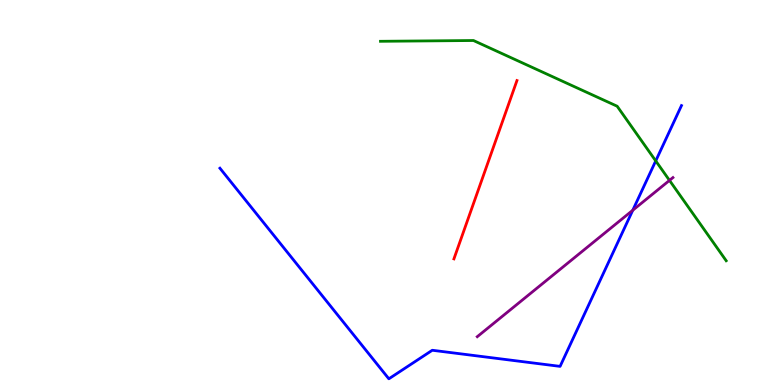[{'lines': ['blue', 'red'], 'intersections': []}, {'lines': ['green', 'red'], 'intersections': []}, {'lines': ['purple', 'red'], 'intersections': []}, {'lines': ['blue', 'green'], 'intersections': [{'x': 8.46, 'y': 5.82}]}, {'lines': ['blue', 'purple'], 'intersections': [{'x': 8.16, 'y': 4.54}]}, {'lines': ['green', 'purple'], 'intersections': [{'x': 8.64, 'y': 5.31}]}]